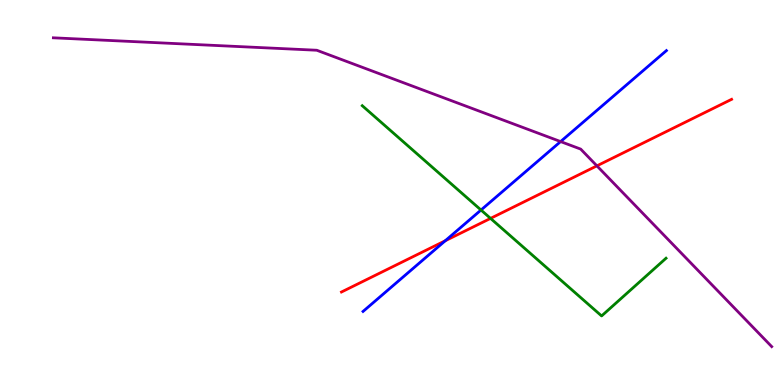[{'lines': ['blue', 'red'], 'intersections': [{'x': 5.75, 'y': 3.75}]}, {'lines': ['green', 'red'], 'intersections': [{'x': 6.33, 'y': 4.33}]}, {'lines': ['purple', 'red'], 'intersections': [{'x': 7.7, 'y': 5.69}]}, {'lines': ['blue', 'green'], 'intersections': [{'x': 6.21, 'y': 4.55}]}, {'lines': ['blue', 'purple'], 'intersections': [{'x': 7.23, 'y': 6.32}]}, {'lines': ['green', 'purple'], 'intersections': []}]